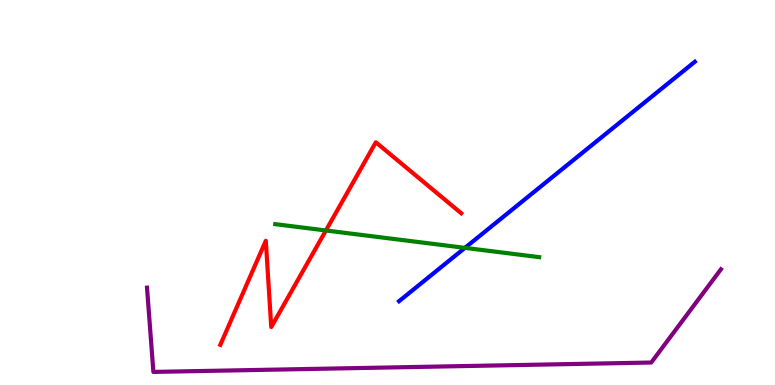[{'lines': ['blue', 'red'], 'intersections': []}, {'lines': ['green', 'red'], 'intersections': [{'x': 4.21, 'y': 4.01}]}, {'lines': ['purple', 'red'], 'intersections': []}, {'lines': ['blue', 'green'], 'intersections': [{'x': 6.0, 'y': 3.56}]}, {'lines': ['blue', 'purple'], 'intersections': []}, {'lines': ['green', 'purple'], 'intersections': []}]